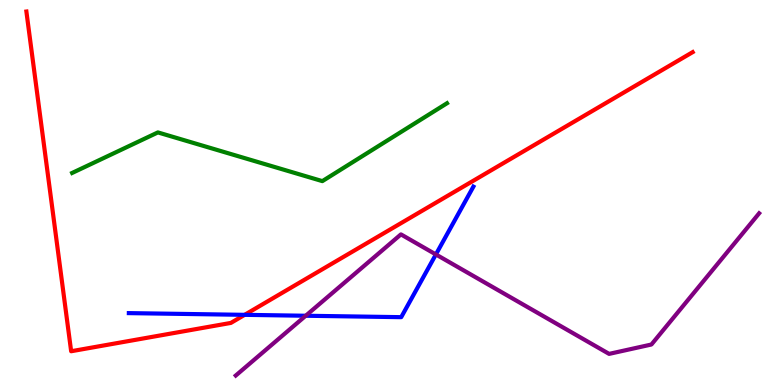[{'lines': ['blue', 'red'], 'intersections': [{'x': 3.16, 'y': 1.82}]}, {'lines': ['green', 'red'], 'intersections': []}, {'lines': ['purple', 'red'], 'intersections': []}, {'lines': ['blue', 'green'], 'intersections': []}, {'lines': ['blue', 'purple'], 'intersections': [{'x': 3.94, 'y': 1.8}, {'x': 5.62, 'y': 3.39}]}, {'lines': ['green', 'purple'], 'intersections': []}]